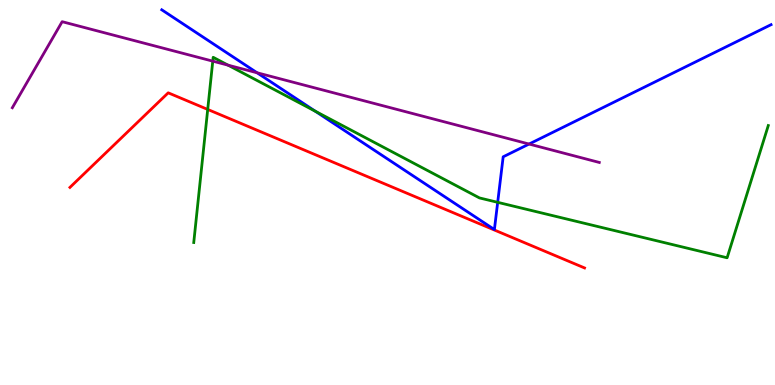[{'lines': ['blue', 'red'], 'intersections': []}, {'lines': ['green', 'red'], 'intersections': [{'x': 2.68, 'y': 7.16}]}, {'lines': ['purple', 'red'], 'intersections': []}, {'lines': ['blue', 'green'], 'intersections': [{'x': 4.07, 'y': 7.11}, {'x': 6.42, 'y': 4.74}]}, {'lines': ['blue', 'purple'], 'intersections': [{'x': 3.32, 'y': 8.11}, {'x': 6.83, 'y': 6.26}]}, {'lines': ['green', 'purple'], 'intersections': [{'x': 2.75, 'y': 8.41}, {'x': 2.94, 'y': 8.31}]}]